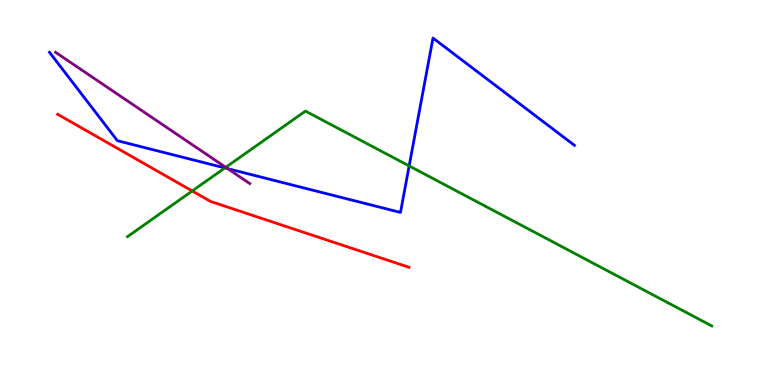[{'lines': ['blue', 'red'], 'intersections': []}, {'lines': ['green', 'red'], 'intersections': [{'x': 2.48, 'y': 5.04}]}, {'lines': ['purple', 'red'], 'intersections': []}, {'lines': ['blue', 'green'], 'intersections': [{'x': 2.9, 'y': 5.64}, {'x': 5.28, 'y': 5.69}]}, {'lines': ['blue', 'purple'], 'intersections': [{'x': 2.94, 'y': 5.62}]}, {'lines': ['green', 'purple'], 'intersections': [{'x': 2.91, 'y': 5.65}]}]